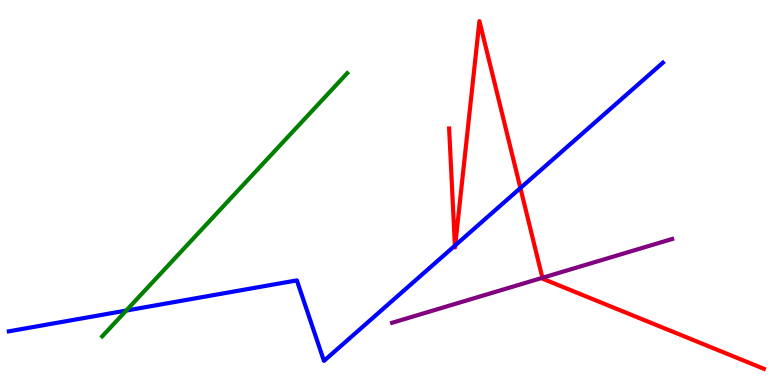[{'lines': ['blue', 'red'], 'intersections': [{'x': 5.87, 'y': 3.62}, {'x': 5.87, 'y': 3.63}, {'x': 6.71, 'y': 5.12}]}, {'lines': ['green', 'red'], 'intersections': []}, {'lines': ['purple', 'red'], 'intersections': [{'x': 7.0, 'y': 2.78}]}, {'lines': ['blue', 'green'], 'intersections': [{'x': 1.63, 'y': 1.93}]}, {'lines': ['blue', 'purple'], 'intersections': []}, {'lines': ['green', 'purple'], 'intersections': []}]